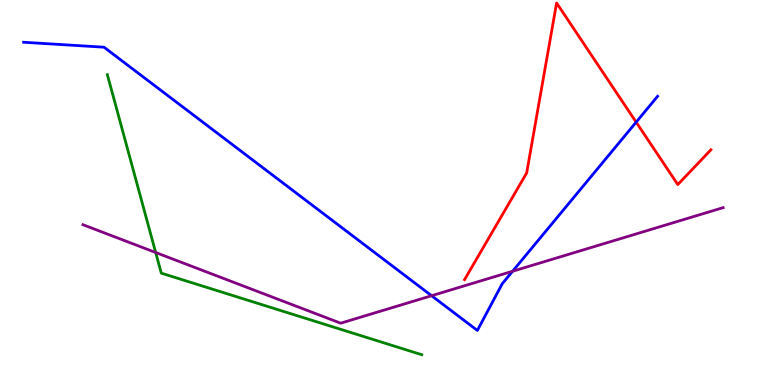[{'lines': ['blue', 'red'], 'intersections': [{'x': 8.21, 'y': 6.83}]}, {'lines': ['green', 'red'], 'intersections': []}, {'lines': ['purple', 'red'], 'intersections': []}, {'lines': ['blue', 'green'], 'intersections': []}, {'lines': ['blue', 'purple'], 'intersections': [{'x': 5.57, 'y': 2.32}, {'x': 6.61, 'y': 2.95}]}, {'lines': ['green', 'purple'], 'intersections': [{'x': 2.01, 'y': 3.44}]}]